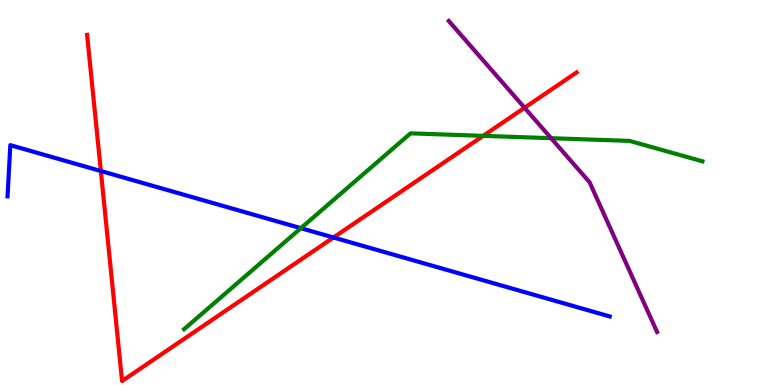[{'lines': ['blue', 'red'], 'intersections': [{'x': 1.3, 'y': 5.56}, {'x': 4.3, 'y': 3.83}]}, {'lines': ['green', 'red'], 'intersections': [{'x': 6.23, 'y': 6.47}]}, {'lines': ['purple', 'red'], 'intersections': [{'x': 6.77, 'y': 7.2}]}, {'lines': ['blue', 'green'], 'intersections': [{'x': 3.88, 'y': 4.07}]}, {'lines': ['blue', 'purple'], 'intersections': []}, {'lines': ['green', 'purple'], 'intersections': [{'x': 7.11, 'y': 6.41}]}]